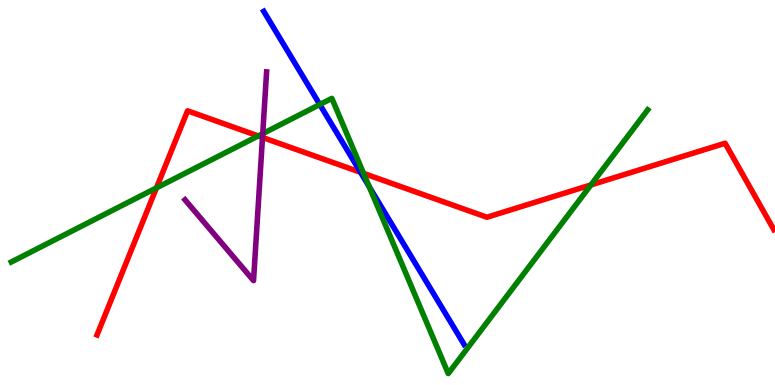[{'lines': ['blue', 'red'], 'intersections': [{'x': 4.65, 'y': 5.52}]}, {'lines': ['green', 'red'], 'intersections': [{'x': 2.02, 'y': 5.12}, {'x': 3.33, 'y': 6.47}, {'x': 4.69, 'y': 5.5}, {'x': 7.63, 'y': 5.2}]}, {'lines': ['purple', 'red'], 'intersections': [{'x': 3.39, 'y': 6.43}]}, {'lines': ['blue', 'green'], 'intersections': [{'x': 4.13, 'y': 7.29}, {'x': 4.76, 'y': 5.15}]}, {'lines': ['blue', 'purple'], 'intersections': []}, {'lines': ['green', 'purple'], 'intersections': [{'x': 3.39, 'y': 6.53}]}]